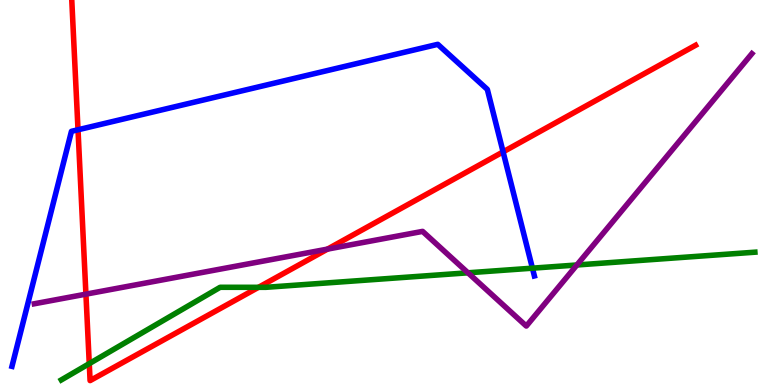[{'lines': ['blue', 'red'], 'intersections': [{'x': 1.01, 'y': 6.63}, {'x': 6.49, 'y': 6.06}]}, {'lines': ['green', 'red'], 'intersections': [{'x': 1.15, 'y': 0.555}, {'x': 3.34, 'y': 2.54}]}, {'lines': ['purple', 'red'], 'intersections': [{'x': 1.11, 'y': 2.36}, {'x': 4.23, 'y': 3.53}]}, {'lines': ['blue', 'green'], 'intersections': [{'x': 6.87, 'y': 3.03}]}, {'lines': ['blue', 'purple'], 'intersections': []}, {'lines': ['green', 'purple'], 'intersections': [{'x': 6.04, 'y': 2.91}, {'x': 7.44, 'y': 3.12}]}]